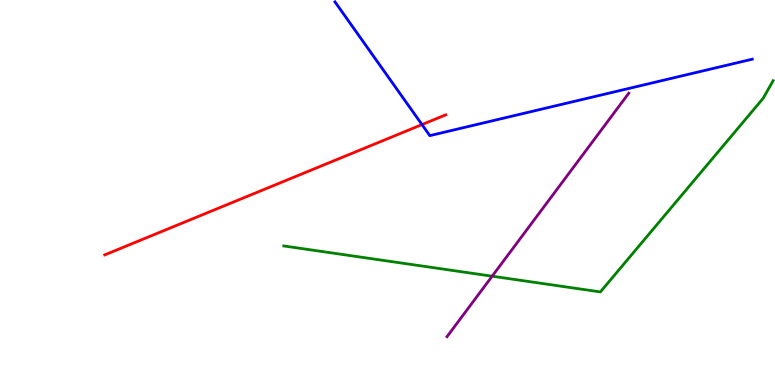[{'lines': ['blue', 'red'], 'intersections': [{'x': 5.45, 'y': 6.76}]}, {'lines': ['green', 'red'], 'intersections': []}, {'lines': ['purple', 'red'], 'intersections': []}, {'lines': ['blue', 'green'], 'intersections': []}, {'lines': ['blue', 'purple'], 'intersections': []}, {'lines': ['green', 'purple'], 'intersections': [{'x': 6.35, 'y': 2.83}]}]